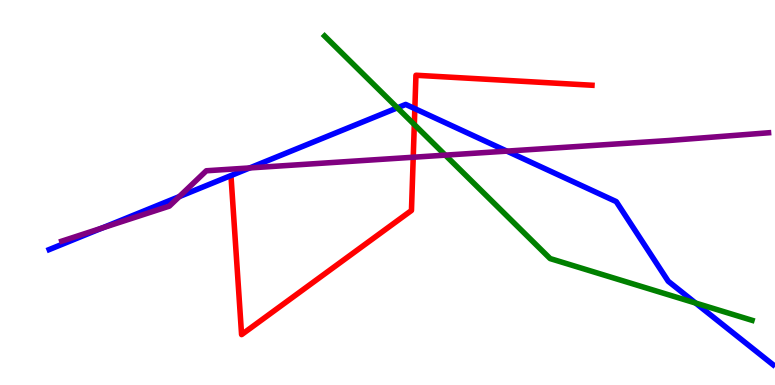[{'lines': ['blue', 'red'], 'intersections': [{'x': 5.35, 'y': 7.18}]}, {'lines': ['green', 'red'], 'intersections': [{'x': 5.35, 'y': 6.77}]}, {'lines': ['purple', 'red'], 'intersections': [{'x': 5.33, 'y': 5.92}]}, {'lines': ['blue', 'green'], 'intersections': [{'x': 5.13, 'y': 7.2}, {'x': 8.98, 'y': 2.13}]}, {'lines': ['blue', 'purple'], 'intersections': [{'x': 1.32, 'y': 4.08}, {'x': 2.31, 'y': 4.89}, {'x': 3.22, 'y': 5.64}, {'x': 6.54, 'y': 6.07}]}, {'lines': ['green', 'purple'], 'intersections': [{'x': 5.75, 'y': 5.97}]}]